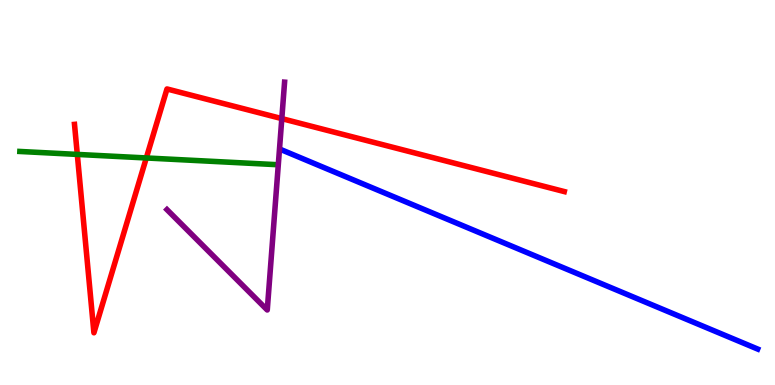[{'lines': ['blue', 'red'], 'intersections': []}, {'lines': ['green', 'red'], 'intersections': [{'x': 0.997, 'y': 5.99}, {'x': 1.89, 'y': 5.9}]}, {'lines': ['purple', 'red'], 'intersections': [{'x': 3.64, 'y': 6.92}]}, {'lines': ['blue', 'green'], 'intersections': []}, {'lines': ['blue', 'purple'], 'intersections': []}, {'lines': ['green', 'purple'], 'intersections': []}]